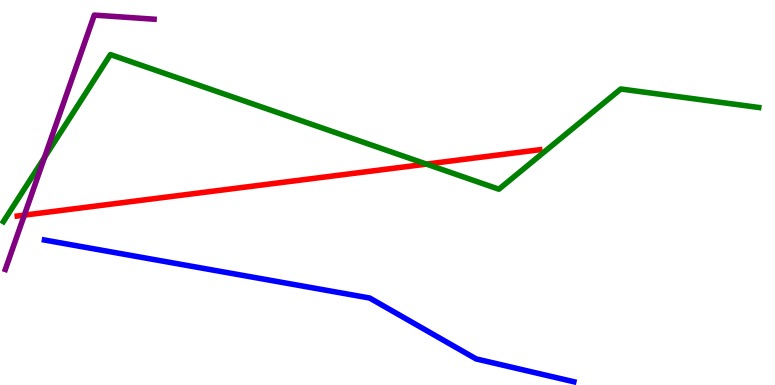[{'lines': ['blue', 'red'], 'intersections': []}, {'lines': ['green', 'red'], 'intersections': [{'x': 5.5, 'y': 5.74}]}, {'lines': ['purple', 'red'], 'intersections': [{'x': 0.314, 'y': 4.41}]}, {'lines': ['blue', 'green'], 'intersections': []}, {'lines': ['blue', 'purple'], 'intersections': []}, {'lines': ['green', 'purple'], 'intersections': [{'x': 0.574, 'y': 5.91}]}]